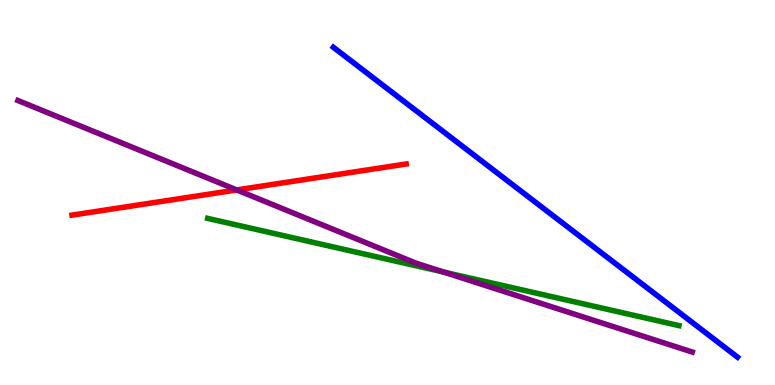[{'lines': ['blue', 'red'], 'intersections': []}, {'lines': ['green', 'red'], 'intersections': []}, {'lines': ['purple', 'red'], 'intersections': [{'x': 3.05, 'y': 5.07}]}, {'lines': ['blue', 'green'], 'intersections': []}, {'lines': ['blue', 'purple'], 'intersections': []}, {'lines': ['green', 'purple'], 'intersections': [{'x': 5.73, 'y': 2.93}]}]